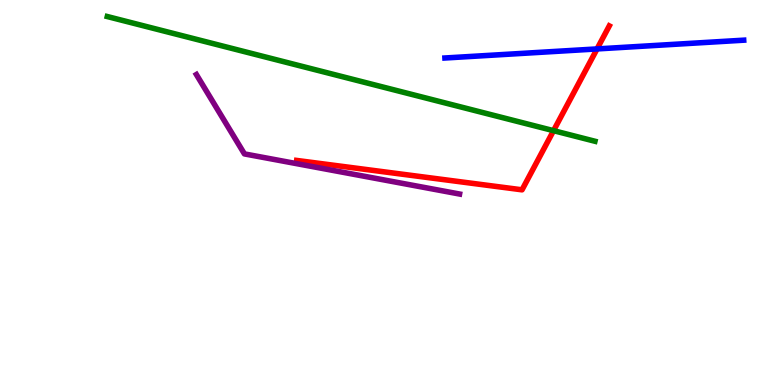[{'lines': ['blue', 'red'], 'intersections': [{'x': 7.7, 'y': 8.73}]}, {'lines': ['green', 'red'], 'intersections': [{'x': 7.14, 'y': 6.61}]}, {'lines': ['purple', 'red'], 'intersections': []}, {'lines': ['blue', 'green'], 'intersections': []}, {'lines': ['blue', 'purple'], 'intersections': []}, {'lines': ['green', 'purple'], 'intersections': []}]